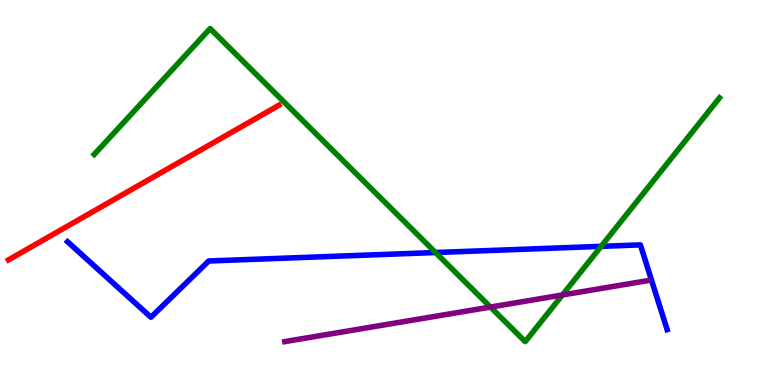[{'lines': ['blue', 'red'], 'intersections': []}, {'lines': ['green', 'red'], 'intersections': []}, {'lines': ['purple', 'red'], 'intersections': []}, {'lines': ['blue', 'green'], 'intersections': [{'x': 5.62, 'y': 3.44}, {'x': 7.76, 'y': 3.6}]}, {'lines': ['blue', 'purple'], 'intersections': []}, {'lines': ['green', 'purple'], 'intersections': [{'x': 6.33, 'y': 2.02}, {'x': 7.26, 'y': 2.34}]}]